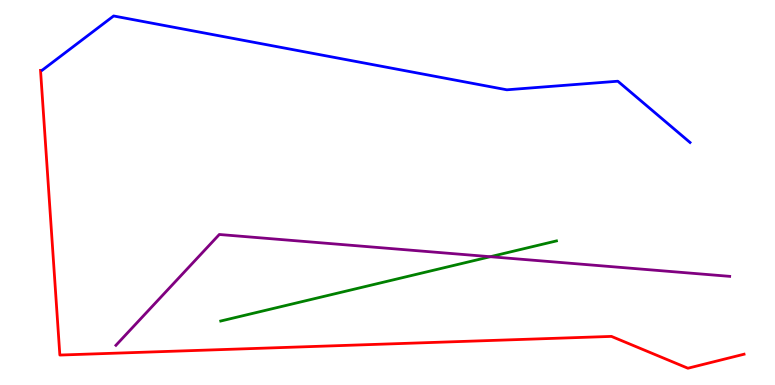[{'lines': ['blue', 'red'], 'intersections': []}, {'lines': ['green', 'red'], 'intersections': []}, {'lines': ['purple', 'red'], 'intersections': []}, {'lines': ['blue', 'green'], 'intersections': []}, {'lines': ['blue', 'purple'], 'intersections': []}, {'lines': ['green', 'purple'], 'intersections': [{'x': 6.33, 'y': 3.33}]}]